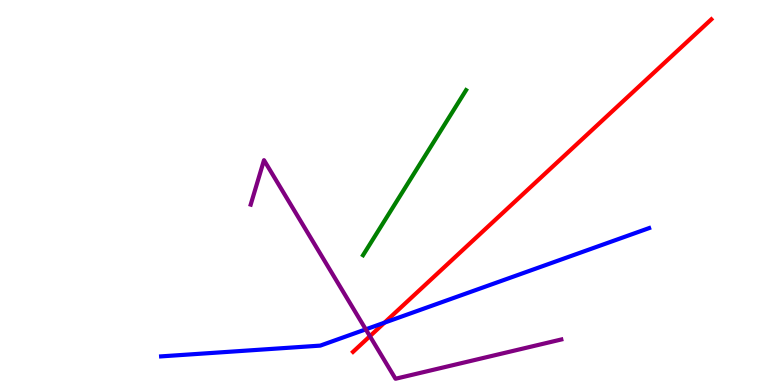[{'lines': ['blue', 'red'], 'intersections': [{'x': 4.96, 'y': 1.62}]}, {'lines': ['green', 'red'], 'intersections': []}, {'lines': ['purple', 'red'], 'intersections': [{'x': 4.77, 'y': 1.27}]}, {'lines': ['blue', 'green'], 'intersections': []}, {'lines': ['blue', 'purple'], 'intersections': [{'x': 4.72, 'y': 1.45}]}, {'lines': ['green', 'purple'], 'intersections': []}]